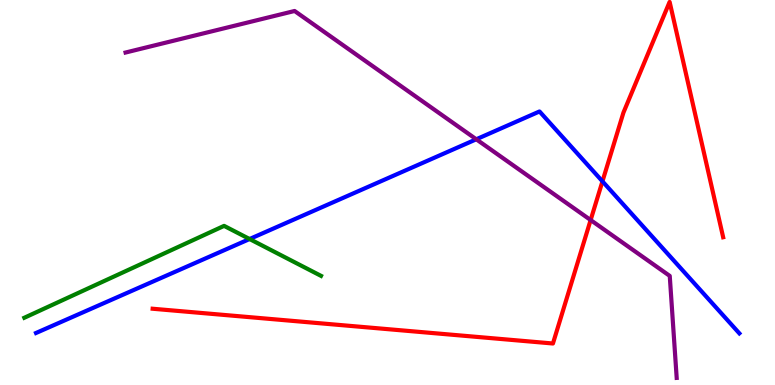[{'lines': ['blue', 'red'], 'intersections': [{'x': 7.77, 'y': 5.29}]}, {'lines': ['green', 'red'], 'intersections': []}, {'lines': ['purple', 'red'], 'intersections': [{'x': 7.62, 'y': 4.28}]}, {'lines': ['blue', 'green'], 'intersections': [{'x': 3.22, 'y': 3.79}]}, {'lines': ['blue', 'purple'], 'intersections': [{'x': 6.15, 'y': 6.38}]}, {'lines': ['green', 'purple'], 'intersections': []}]